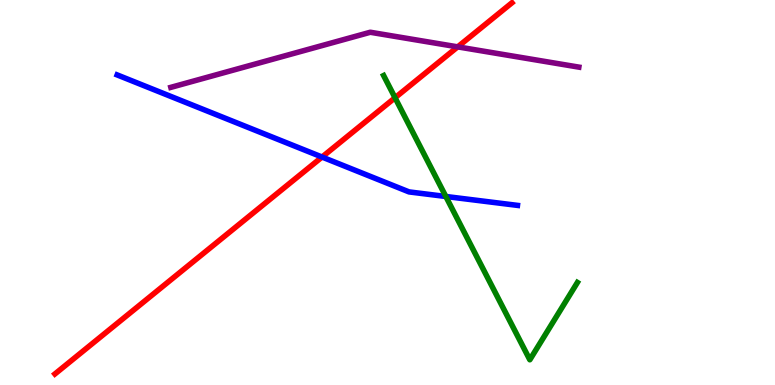[{'lines': ['blue', 'red'], 'intersections': [{'x': 4.16, 'y': 5.92}]}, {'lines': ['green', 'red'], 'intersections': [{'x': 5.1, 'y': 7.46}]}, {'lines': ['purple', 'red'], 'intersections': [{'x': 5.91, 'y': 8.78}]}, {'lines': ['blue', 'green'], 'intersections': [{'x': 5.75, 'y': 4.9}]}, {'lines': ['blue', 'purple'], 'intersections': []}, {'lines': ['green', 'purple'], 'intersections': []}]